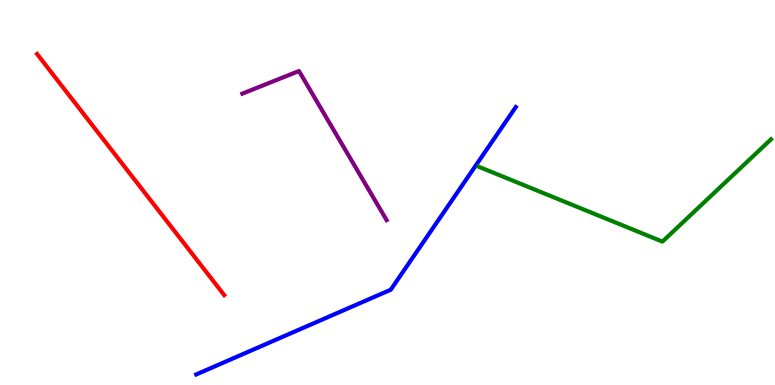[{'lines': ['blue', 'red'], 'intersections': []}, {'lines': ['green', 'red'], 'intersections': []}, {'lines': ['purple', 'red'], 'intersections': []}, {'lines': ['blue', 'green'], 'intersections': []}, {'lines': ['blue', 'purple'], 'intersections': []}, {'lines': ['green', 'purple'], 'intersections': []}]